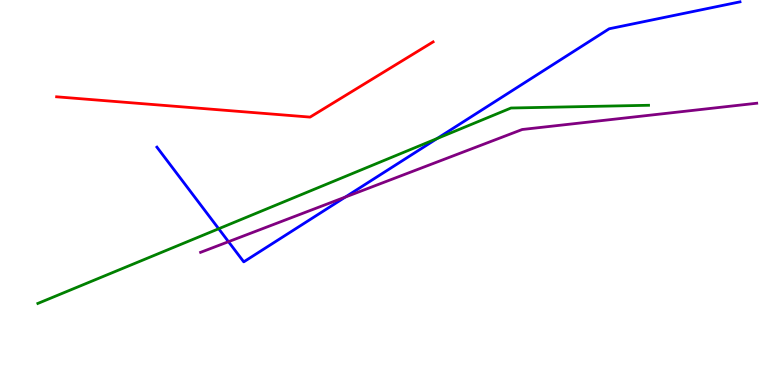[{'lines': ['blue', 'red'], 'intersections': []}, {'lines': ['green', 'red'], 'intersections': []}, {'lines': ['purple', 'red'], 'intersections': []}, {'lines': ['blue', 'green'], 'intersections': [{'x': 2.82, 'y': 4.06}, {'x': 5.64, 'y': 6.4}]}, {'lines': ['blue', 'purple'], 'intersections': [{'x': 2.95, 'y': 3.72}, {'x': 4.46, 'y': 4.88}]}, {'lines': ['green', 'purple'], 'intersections': []}]